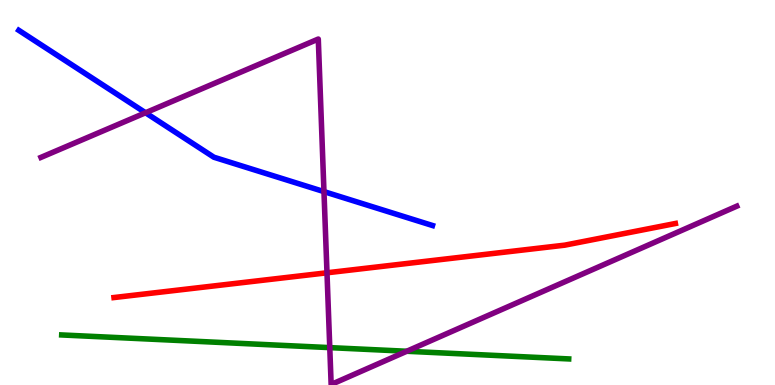[{'lines': ['blue', 'red'], 'intersections': []}, {'lines': ['green', 'red'], 'intersections': []}, {'lines': ['purple', 'red'], 'intersections': [{'x': 4.22, 'y': 2.91}]}, {'lines': ['blue', 'green'], 'intersections': []}, {'lines': ['blue', 'purple'], 'intersections': [{'x': 1.88, 'y': 7.07}, {'x': 4.18, 'y': 5.02}]}, {'lines': ['green', 'purple'], 'intersections': [{'x': 4.26, 'y': 0.971}, {'x': 5.25, 'y': 0.876}]}]